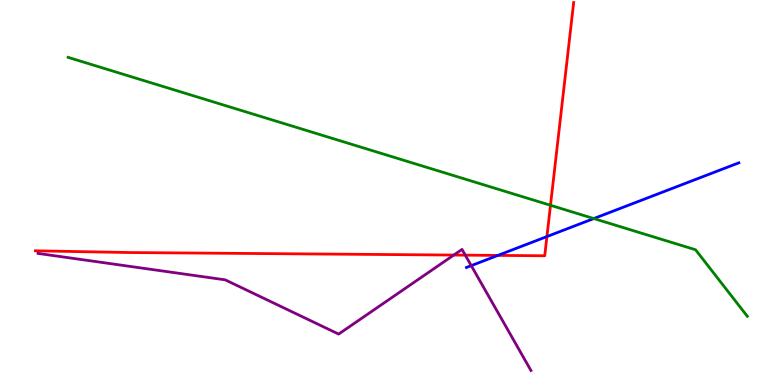[{'lines': ['blue', 'red'], 'intersections': [{'x': 6.42, 'y': 3.37}, {'x': 7.06, 'y': 3.86}]}, {'lines': ['green', 'red'], 'intersections': [{'x': 7.1, 'y': 4.67}]}, {'lines': ['purple', 'red'], 'intersections': [{'x': 5.86, 'y': 3.38}, {'x': 6.0, 'y': 3.37}]}, {'lines': ['blue', 'green'], 'intersections': [{'x': 7.66, 'y': 4.32}]}, {'lines': ['blue', 'purple'], 'intersections': [{'x': 6.08, 'y': 3.1}]}, {'lines': ['green', 'purple'], 'intersections': []}]